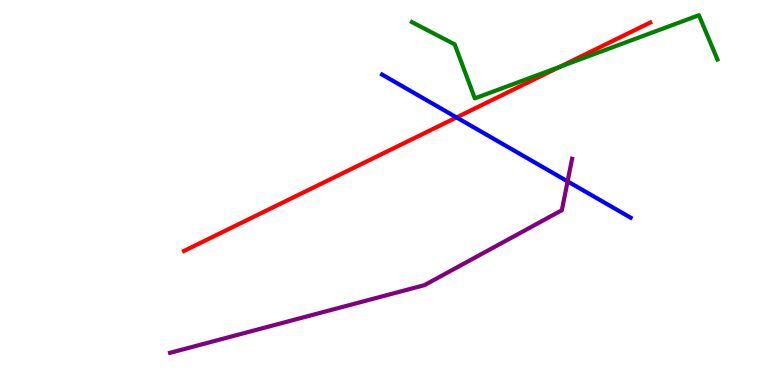[{'lines': ['blue', 'red'], 'intersections': [{'x': 5.89, 'y': 6.95}]}, {'lines': ['green', 'red'], 'intersections': [{'x': 7.22, 'y': 8.26}]}, {'lines': ['purple', 'red'], 'intersections': []}, {'lines': ['blue', 'green'], 'intersections': []}, {'lines': ['blue', 'purple'], 'intersections': [{'x': 7.32, 'y': 5.29}]}, {'lines': ['green', 'purple'], 'intersections': []}]